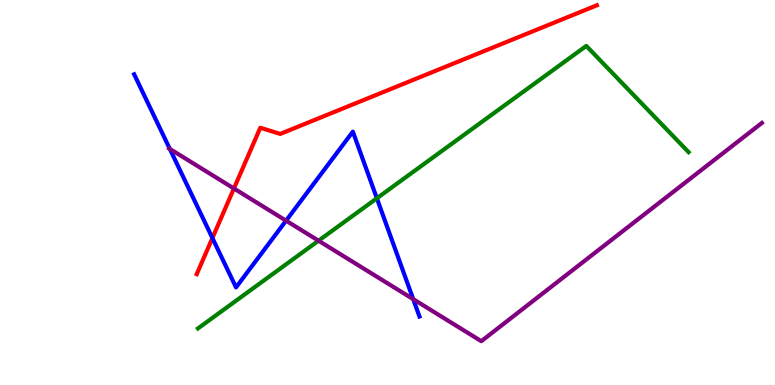[{'lines': ['blue', 'red'], 'intersections': [{'x': 2.74, 'y': 3.82}]}, {'lines': ['green', 'red'], 'intersections': []}, {'lines': ['purple', 'red'], 'intersections': [{'x': 3.02, 'y': 5.1}]}, {'lines': ['blue', 'green'], 'intersections': [{'x': 4.86, 'y': 4.85}]}, {'lines': ['blue', 'purple'], 'intersections': [{'x': 2.19, 'y': 6.13}, {'x': 3.69, 'y': 4.27}, {'x': 5.33, 'y': 2.23}]}, {'lines': ['green', 'purple'], 'intersections': [{'x': 4.11, 'y': 3.75}]}]